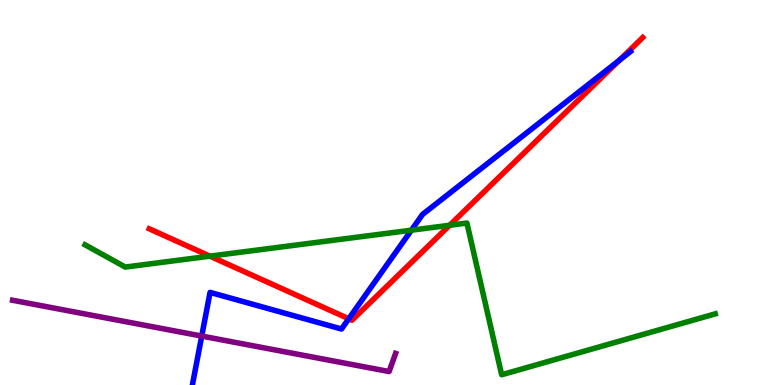[{'lines': ['blue', 'red'], 'intersections': [{'x': 4.5, 'y': 1.72}, {'x': 7.99, 'y': 8.43}]}, {'lines': ['green', 'red'], 'intersections': [{'x': 2.71, 'y': 3.35}, {'x': 5.8, 'y': 4.15}]}, {'lines': ['purple', 'red'], 'intersections': []}, {'lines': ['blue', 'green'], 'intersections': [{'x': 5.31, 'y': 4.02}]}, {'lines': ['blue', 'purple'], 'intersections': [{'x': 2.6, 'y': 1.27}]}, {'lines': ['green', 'purple'], 'intersections': []}]